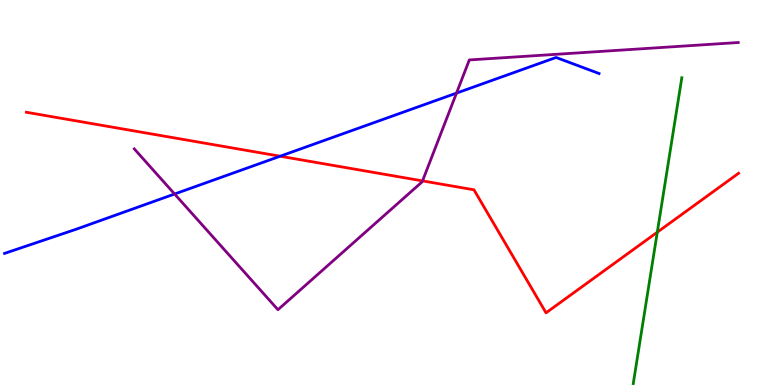[{'lines': ['blue', 'red'], 'intersections': [{'x': 3.61, 'y': 5.94}]}, {'lines': ['green', 'red'], 'intersections': [{'x': 8.48, 'y': 3.97}]}, {'lines': ['purple', 'red'], 'intersections': [{'x': 5.45, 'y': 5.3}]}, {'lines': ['blue', 'green'], 'intersections': []}, {'lines': ['blue', 'purple'], 'intersections': [{'x': 2.25, 'y': 4.96}, {'x': 5.89, 'y': 7.58}]}, {'lines': ['green', 'purple'], 'intersections': []}]